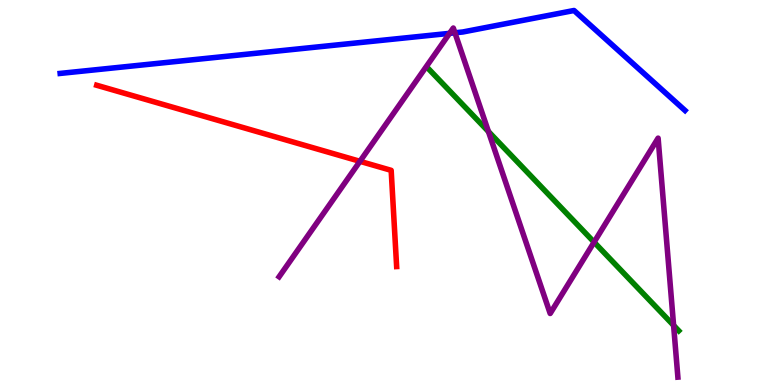[{'lines': ['blue', 'red'], 'intersections': []}, {'lines': ['green', 'red'], 'intersections': []}, {'lines': ['purple', 'red'], 'intersections': [{'x': 4.64, 'y': 5.81}]}, {'lines': ['blue', 'green'], 'intersections': []}, {'lines': ['blue', 'purple'], 'intersections': [{'x': 5.8, 'y': 9.13}, {'x': 5.87, 'y': 9.15}]}, {'lines': ['green', 'purple'], 'intersections': [{'x': 6.3, 'y': 6.58}, {'x': 7.67, 'y': 3.71}, {'x': 8.69, 'y': 1.55}]}]